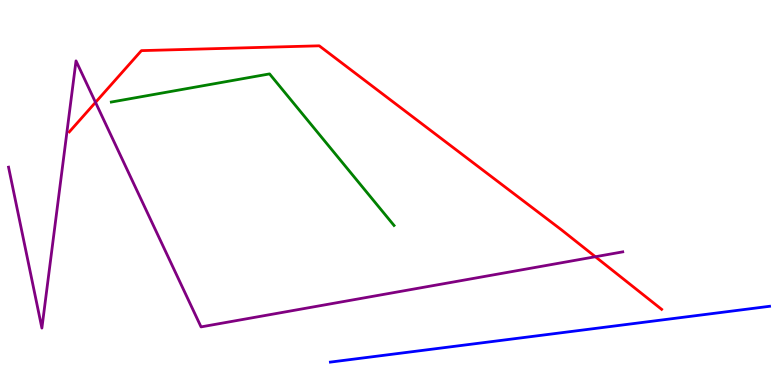[{'lines': ['blue', 'red'], 'intersections': []}, {'lines': ['green', 'red'], 'intersections': []}, {'lines': ['purple', 'red'], 'intersections': [{'x': 1.23, 'y': 7.34}, {'x': 7.68, 'y': 3.33}]}, {'lines': ['blue', 'green'], 'intersections': []}, {'lines': ['blue', 'purple'], 'intersections': []}, {'lines': ['green', 'purple'], 'intersections': []}]